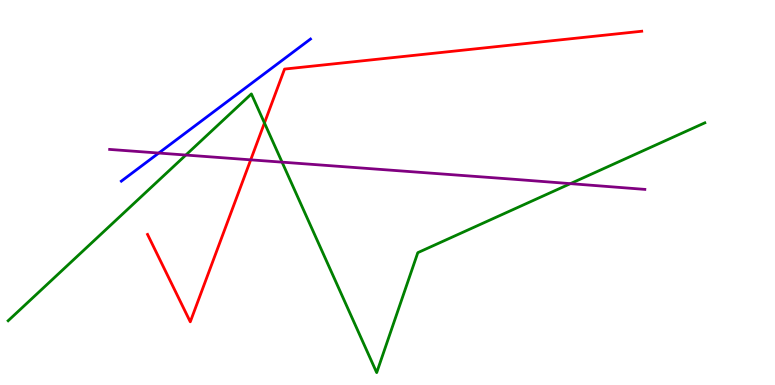[{'lines': ['blue', 'red'], 'intersections': []}, {'lines': ['green', 'red'], 'intersections': [{'x': 3.41, 'y': 6.81}]}, {'lines': ['purple', 'red'], 'intersections': [{'x': 3.23, 'y': 5.85}]}, {'lines': ['blue', 'green'], 'intersections': []}, {'lines': ['blue', 'purple'], 'intersections': [{'x': 2.05, 'y': 6.02}]}, {'lines': ['green', 'purple'], 'intersections': [{'x': 2.4, 'y': 5.97}, {'x': 3.64, 'y': 5.79}, {'x': 7.36, 'y': 5.23}]}]